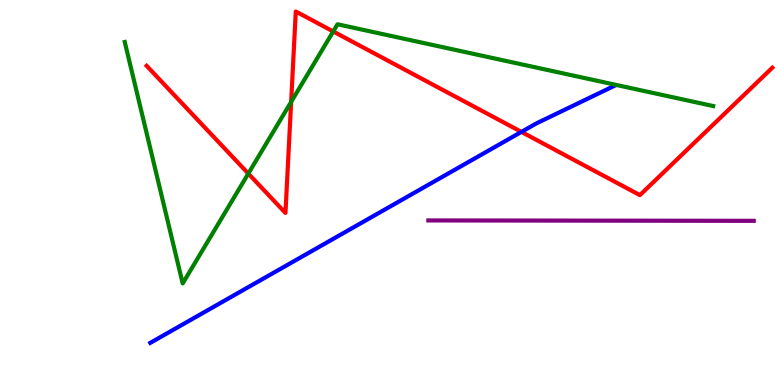[{'lines': ['blue', 'red'], 'intersections': [{'x': 6.73, 'y': 6.57}]}, {'lines': ['green', 'red'], 'intersections': [{'x': 3.2, 'y': 5.49}, {'x': 3.76, 'y': 7.35}, {'x': 4.3, 'y': 9.18}]}, {'lines': ['purple', 'red'], 'intersections': []}, {'lines': ['blue', 'green'], 'intersections': []}, {'lines': ['blue', 'purple'], 'intersections': []}, {'lines': ['green', 'purple'], 'intersections': []}]